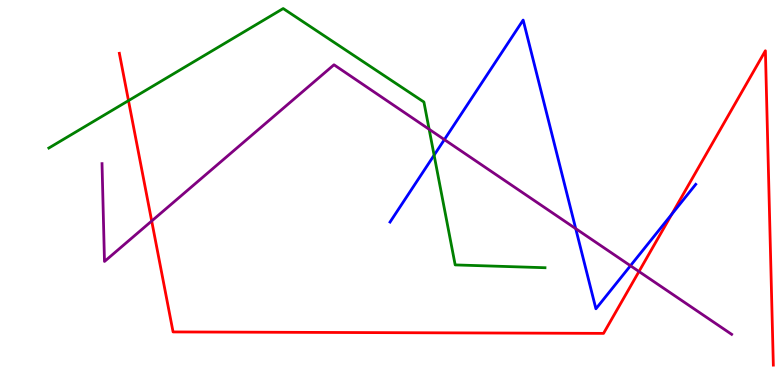[{'lines': ['blue', 'red'], 'intersections': [{'x': 8.67, 'y': 4.44}]}, {'lines': ['green', 'red'], 'intersections': [{'x': 1.66, 'y': 7.39}]}, {'lines': ['purple', 'red'], 'intersections': [{'x': 1.96, 'y': 4.26}, {'x': 8.24, 'y': 2.95}]}, {'lines': ['blue', 'green'], 'intersections': [{'x': 5.6, 'y': 5.97}]}, {'lines': ['blue', 'purple'], 'intersections': [{'x': 5.73, 'y': 6.37}, {'x': 7.43, 'y': 4.06}, {'x': 8.13, 'y': 3.1}]}, {'lines': ['green', 'purple'], 'intersections': [{'x': 5.54, 'y': 6.64}]}]